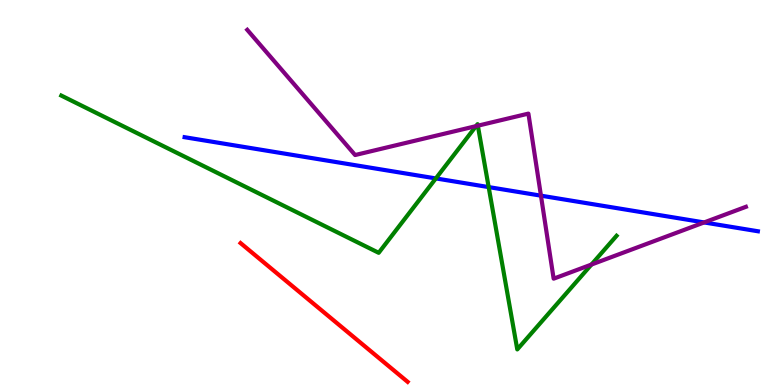[{'lines': ['blue', 'red'], 'intersections': []}, {'lines': ['green', 'red'], 'intersections': []}, {'lines': ['purple', 'red'], 'intersections': []}, {'lines': ['blue', 'green'], 'intersections': [{'x': 5.62, 'y': 5.37}, {'x': 6.31, 'y': 5.14}]}, {'lines': ['blue', 'purple'], 'intersections': [{'x': 6.98, 'y': 4.92}, {'x': 9.09, 'y': 4.22}]}, {'lines': ['green', 'purple'], 'intersections': [{'x': 6.14, 'y': 6.72}, {'x': 6.17, 'y': 6.74}, {'x': 7.63, 'y': 3.13}]}]